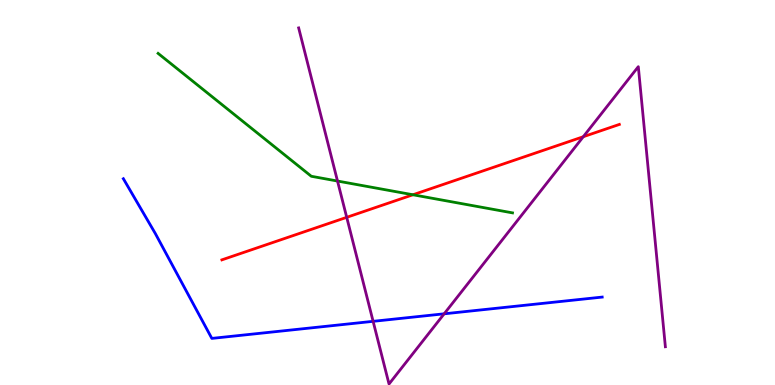[{'lines': ['blue', 'red'], 'intersections': []}, {'lines': ['green', 'red'], 'intersections': [{'x': 5.33, 'y': 4.94}]}, {'lines': ['purple', 'red'], 'intersections': [{'x': 4.47, 'y': 4.36}, {'x': 7.53, 'y': 6.45}]}, {'lines': ['blue', 'green'], 'intersections': []}, {'lines': ['blue', 'purple'], 'intersections': [{'x': 4.81, 'y': 1.65}, {'x': 5.73, 'y': 1.85}]}, {'lines': ['green', 'purple'], 'intersections': [{'x': 4.36, 'y': 5.3}]}]